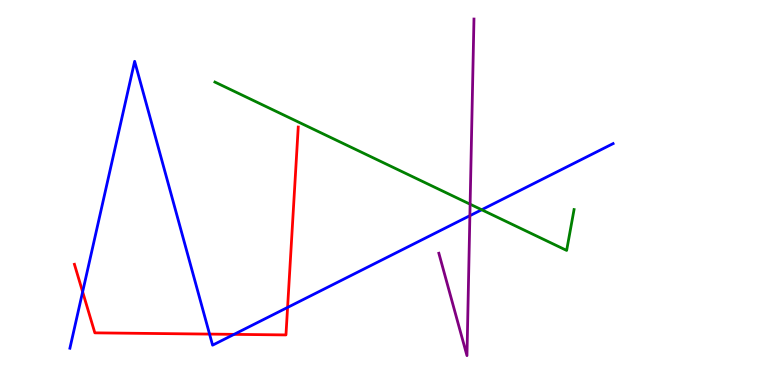[{'lines': ['blue', 'red'], 'intersections': [{'x': 1.07, 'y': 2.42}, {'x': 2.7, 'y': 1.32}, {'x': 3.02, 'y': 1.32}, {'x': 3.71, 'y': 2.01}]}, {'lines': ['green', 'red'], 'intersections': []}, {'lines': ['purple', 'red'], 'intersections': []}, {'lines': ['blue', 'green'], 'intersections': [{'x': 6.22, 'y': 4.55}]}, {'lines': ['blue', 'purple'], 'intersections': [{'x': 6.06, 'y': 4.4}]}, {'lines': ['green', 'purple'], 'intersections': [{'x': 6.07, 'y': 4.7}]}]